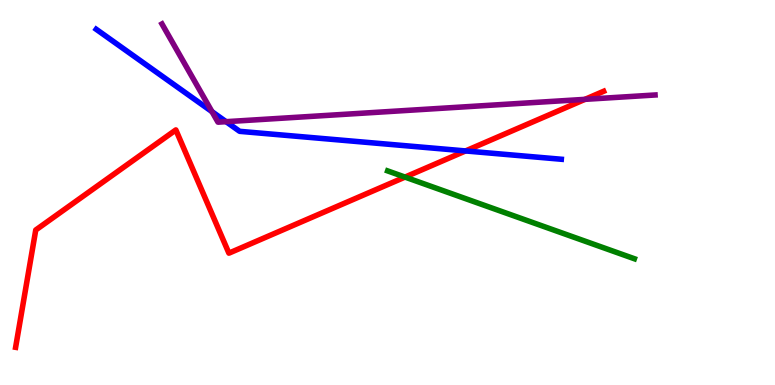[{'lines': ['blue', 'red'], 'intersections': [{'x': 6.01, 'y': 6.08}]}, {'lines': ['green', 'red'], 'intersections': [{'x': 5.23, 'y': 5.4}]}, {'lines': ['purple', 'red'], 'intersections': [{'x': 7.55, 'y': 7.42}]}, {'lines': ['blue', 'green'], 'intersections': []}, {'lines': ['blue', 'purple'], 'intersections': [{'x': 2.74, 'y': 7.1}, {'x': 2.92, 'y': 6.84}]}, {'lines': ['green', 'purple'], 'intersections': []}]